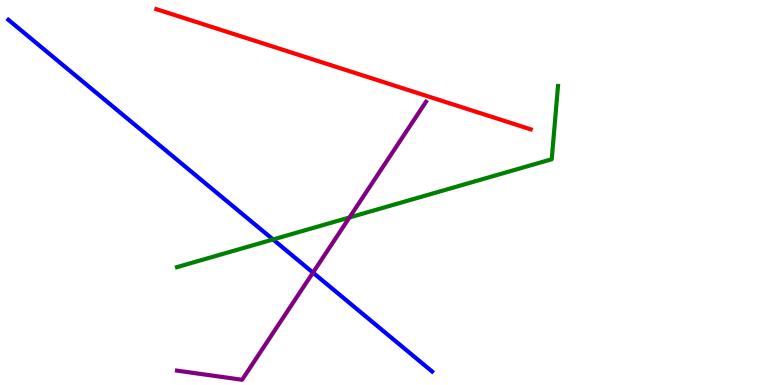[{'lines': ['blue', 'red'], 'intersections': []}, {'lines': ['green', 'red'], 'intersections': []}, {'lines': ['purple', 'red'], 'intersections': []}, {'lines': ['blue', 'green'], 'intersections': [{'x': 3.52, 'y': 3.78}]}, {'lines': ['blue', 'purple'], 'intersections': [{'x': 4.04, 'y': 2.92}]}, {'lines': ['green', 'purple'], 'intersections': [{'x': 4.51, 'y': 4.35}]}]